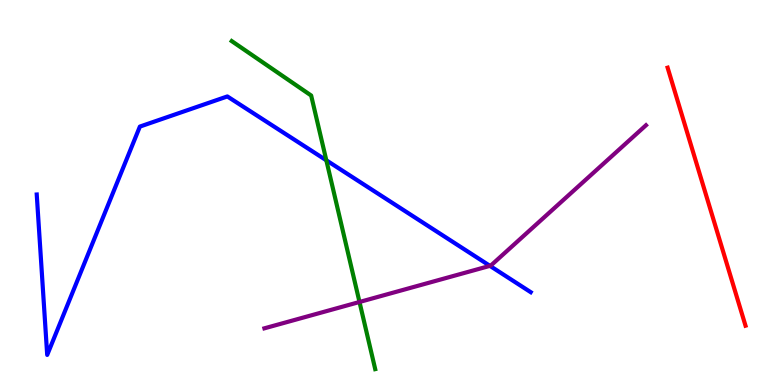[{'lines': ['blue', 'red'], 'intersections': []}, {'lines': ['green', 'red'], 'intersections': []}, {'lines': ['purple', 'red'], 'intersections': []}, {'lines': ['blue', 'green'], 'intersections': [{'x': 4.21, 'y': 5.84}]}, {'lines': ['blue', 'purple'], 'intersections': [{'x': 6.32, 'y': 3.09}]}, {'lines': ['green', 'purple'], 'intersections': [{'x': 4.64, 'y': 2.16}]}]